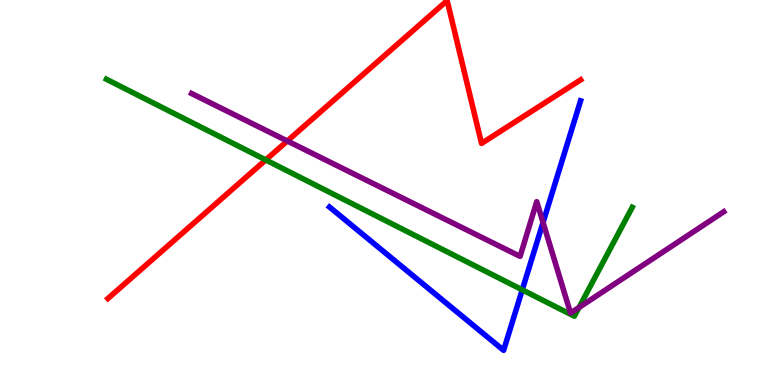[{'lines': ['blue', 'red'], 'intersections': []}, {'lines': ['green', 'red'], 'intersections': [{'x': 3.43, 'y': 5.85}]}, {'lines': ['purple', 'red'], 'intersections': [{'x': 3.71, 'y': 6.34}]}, {'lines': ['blue', 'green'], 'intersections': [{'x': 6.74, 'y': 2.47}]}, {'lines': ['blue', 'purple'], 'intersections': [{'x': 7.01, 'y': 4.22}]}, {'lines': ['green', 'purple'], 'intersections': [{'x': 7.47, 'y': 2.01}]}]